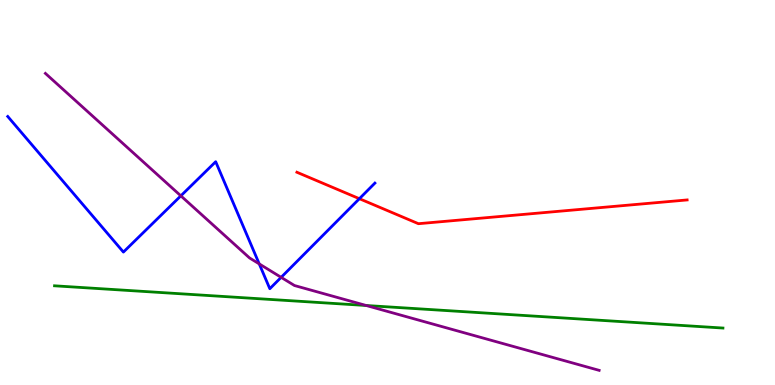[{'lines': ['blue', 'red'], 'intersections': [{'x': 4.64, 'y': 4.84}]}, {'lines': ['green', 'red'], 'intersections': []}, {'lines': ['purple', 'red'], 'intersections': []}, {'lines': ['blue', 'green'], 'intersections': []}, {'lines': ['blue', 'purple'], 'intersections': [{'x': 2.33, 'y': 4.91}, {'x': 3.35, 'y': 3.15}, {'x': 3.63, 'y': 2.8}]}, {'lines': ['green', 'purple'], 'intersections': [{'x': 4.73, 'y': 2.07}]}]